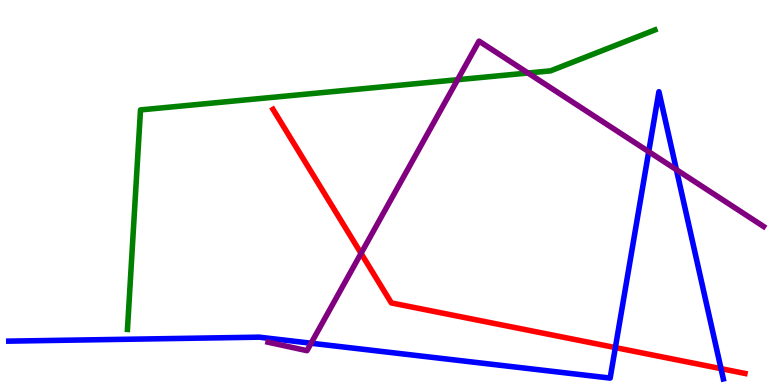[{'lines': ['blue', 'red'], 'intersections': [{'x': 7.94, 'y': 0.972}, {'x': 9.3, 'y': 0.424}]}, {'lines': ['green', 'red'], 'intersections': []}, {'lines': ['purple', 'red'], 'intersections': [{'x': 4.66, 'y': 3.42}]}, {'lines': ['blue', 'green'], 'intersections': []}, {'lines': ['blue', 'purple'], 'intersections': [{'x': 4.01, 'y': 1.09}, {'x': 8.37, 'y': 6.06}, {'x': 8.73, 'y': 5.59}]}, {'lines': ['green', 'purple'], 'intersections': [{'x': 5.9, 'y': 7.93}, {'x': 6.81, 'y': 8.1}]}]